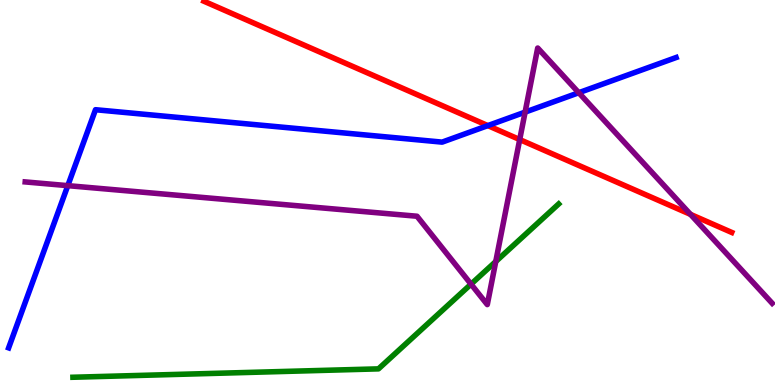[{'lines': ['blue', 'red'], 'intersections': [{'x': 6.29, 'y': 6.74}]}, {'lines': ['green', 'red'], 'intersections': []}, {'lines': ['purple', 'red'], 'intersections': [{'x': 6.71, 'y': 6.37}, {'x': 8.91, 'y': 4.43}]}, {'lines': ['blue', 'green'], 'intersections': []}, {'lines': ['blue', 'purple'], 'intersections': [{'x': 0.875, 'y': 5.18}, {'x': 6.78, 'y': 7.09}, {'x': 7.47, 'y': 7.59}]}, {'lines': ['green', 'purple'], 'intersections': [{'x': 6.08, 'y': 2.62}, {'x': 6.4, 'y': 3.21}]}]